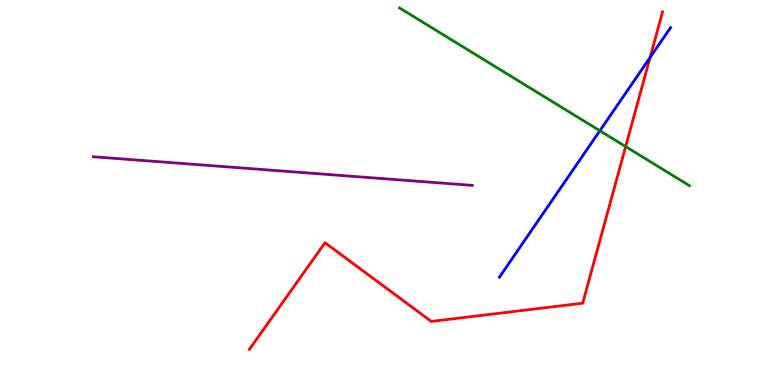[{'lines': ['blue', 'red'], 'intersections': [{'x': 8.39, 'y': 8.51}]}, {'lines': ['green', 'red'], 'intersections': [{'x': 8.07, 'y': 6.19}]}, {'lines': ['purple', 'red'], 'intersections': []}, {'lines': ['blue', 'green'], 'intersections': [{'x': 7.74, 'y': 6.6}]}, {'lines': ['blue', 'purple'], 'intersections': []}, {'lines': ['green', 'purple'], 'intersections': []}]